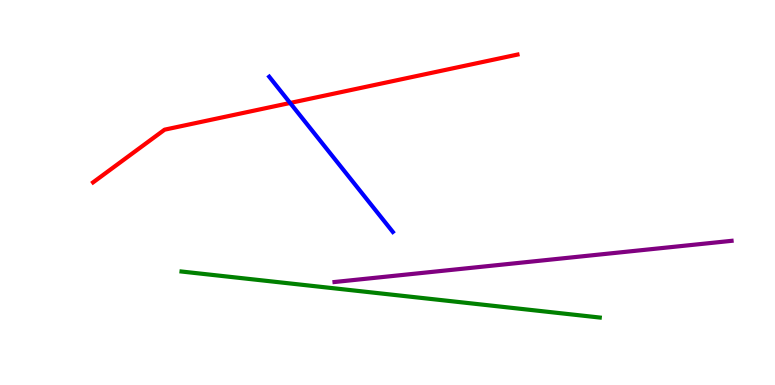[{'lines': ['blue', 'red'], 'intersections': [{'x': 3.74, 'y': 7.33}]}, {'lines': ['green', 'red'], 'intersections': []}, {'lines': ['purple', 'red'], 'intersections': []}, {'lines': ['blue', 'green'], 'intersections': []}, {'lines': ['blue', 'purple'], 'intersections': []}, {'lines': ['green', 'purple'], 'intersections': []}]